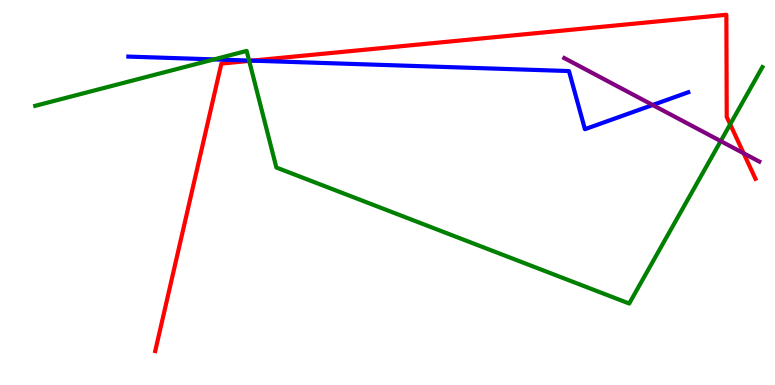[{'lines': ['blue', 'red'], 'intersections': [{'x': 3.25, 'y': 8.42}]}, {'lines': ['green', 'red'], 'intersections': [{'x': 3.22, 'y': 8.42}, {'x': 9.42, 'y': 6.77}]}, {'lines': ['purple', 'red'], 'intersections': [{'x': 9.6, 'y': 6.02}]}, {'lines': ['blue', 'green'], 'intersections': [{'x': 2.76, 'y': 8.46}, {'x': 3.21, 'y': 8.43}]}, {'lines': ['blue', 'purple'], 'intersections': [{'x': 8.42, 'y': 7.27}]}, {'lines': ['green', 'purple'], 'intersections': [{'x': 9.3, 'y': 6.33}]}]